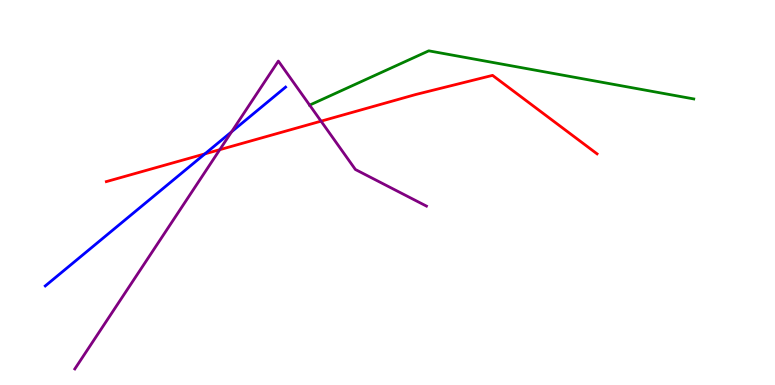[{'lines': ['blue', 'red'], 'intersections': [{'x': 2.64, 'y': 6.0}]}, {'lines': ['green', 'red'], 'intersections': []}, {'lines': ['purple', 'red'], 'intersections': [{'x': 2.84, 'y': 6.11}, {'x': 4.14, 'y': 6.85}]}, {'lines': ['blue', 'green'], 'intersections': []}, {'lines': ['blue', 'purple'], 'intersections': [{'x': 2.99, 'y': 6.58}]}, {'lines': ['green', 'purple'], 'intersections': [{'x': 4.0, 'y': 7.27}]}]